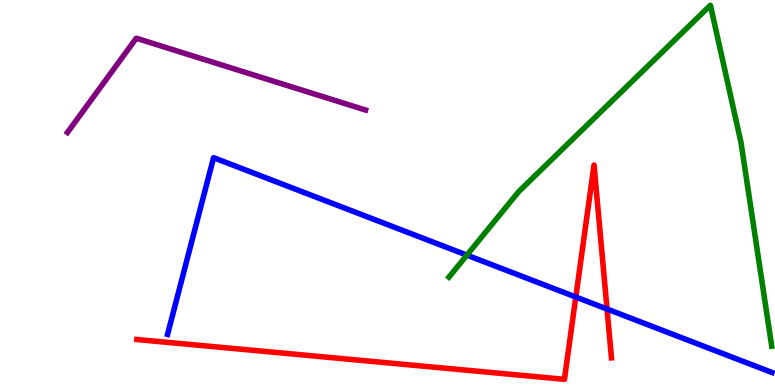[{'lines': ['blue', 'red'], 'intersections': [{'x': 7.43, 'y': 2.29}, {'x': 7.83, 'y': 1.97}]}, {'lines': ['green', 'red'], 'intersections': []}, {'lines': ['purple', 'red'], 'intersections': []}, {'lines': ['blue', 'green'], 'intersections': [{'x': 6.02, 'y': 3.37}]}, {'lines': ['blue', 'purple'], 'intersections': []}, {'lines': ['green', 'purple'], 'intersections': []}]